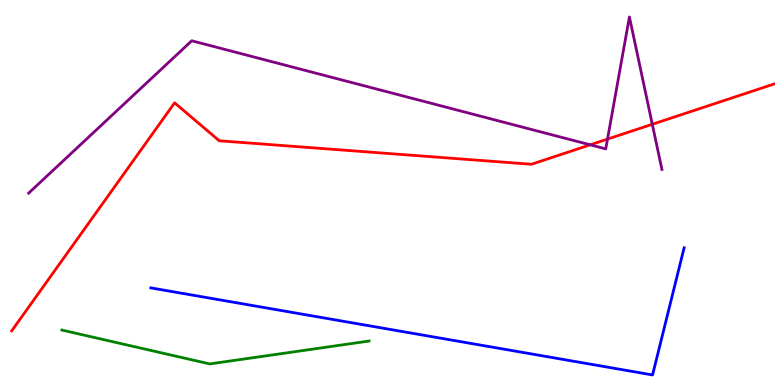[{'lines': ['blue', 'red'], 'intersections': []}, {'lines': ['green', 'red'], 'intersections': []}, {'lines': ['purple', 'red'], 'intersections': [{'x': 7.62, 'y': 6.24}, {'x': 7.84, 'y': 6.39}, {'x': 8.42, 'y': 6.77}]}, {'lines': ['blue', 'green'], 'intersections': []}, {'lines': ['blue', 'purple'], 'intersections': []}, {'lines': ['green', 'purple'], 'intersections': []}]